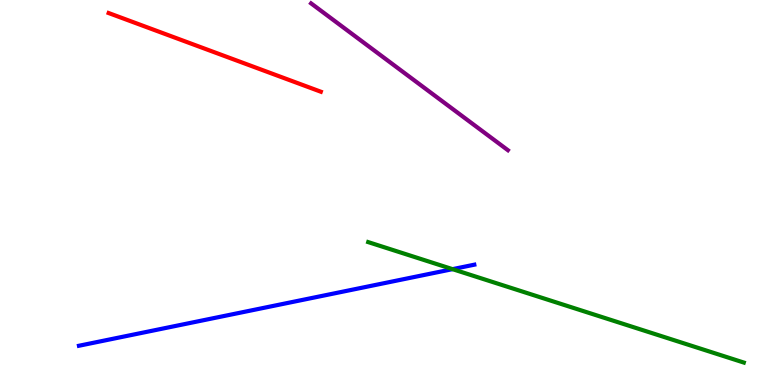[{'lines': ['blue', 'red'], 'intersections': []}, {'lines': ['green', 'red'], 'intersections': []}, {'lines': ['purple', 'red'], 'intersections': []}, {'lines': ['blue', 'green'], 'intersections': [{'x': 5.84, 'y': 3.01}]}, {'lines': ['blue', 'purple'], 'intersections': []}, {'lines': ['green', 'purple'], 'intersections': []}]